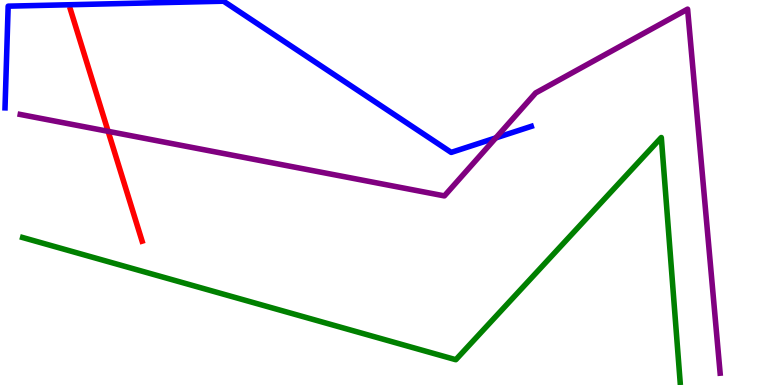[{'lines': ['blue', 'red'], 'intersections': []}, {'lines': ['green', 'red'], 'intersections': []}, {'lines': ['purple', 'red'], 'intersections': [{'x': 1.4, 'y': 6.59}]}, {'lines': ['blue', 'green'], 'intersections': []}, {'lines': ['blue', 'purple'], 'intersections': [{'x': 6.4, 'y': 6.42}]}, {'lines': ['green', 'purple'], 'intersections': []}]